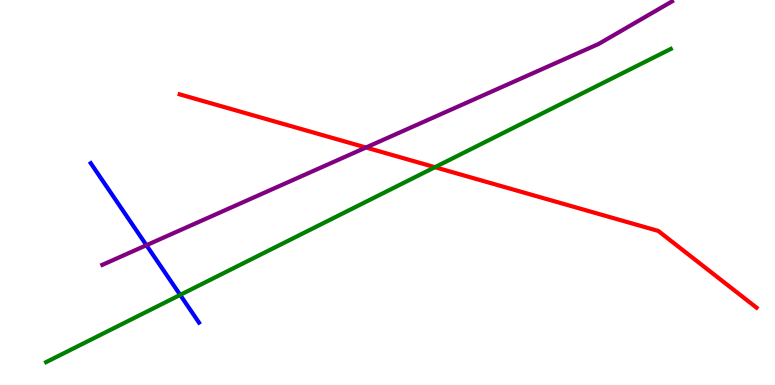[{'lines': ['blue', 'red'], 'intersections': []}, {'lines': ['green', 'red'], 'intersections': [{'x': 5.61, 'y': 5.66}]}, {'lines': ['purple', 'red'], 'intersections': [{'x': 4.72, 'y': 6.17}]}, {'lines': ['blue', 'green'], 'intersections': [{'x': 2.32, 'y': 2.34}]}, {'lines': ['blue', 'purple'], 'intersections': [{'x': 1.89, 'y': 3.63}]}, {'lines': ['green', 'purple'], 'intersections': []}]